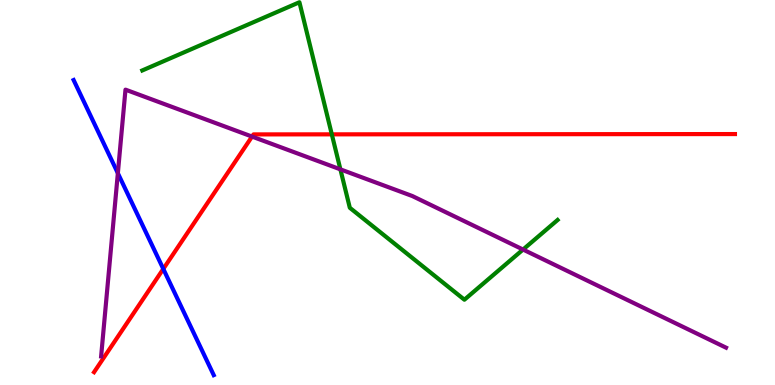[{'lines': ['blue', 'red'], 'intersections': [{'x': 2.11, 'y': 3.02}]}, {'lines': ['green', 'red'], 'intersections': [{'x': 4.28, 'y': 6.51}]}, {'lines': ['purple', 'red'], 'intersections': [{'x': 3.25, 'y': 6.45}]}, {'lines': ['blue', 'green'], 'intersections': []}, {'lines': ['blue', 'purple'], 'intersections': [{'x': 1.52, 'y': 5.5}]}, {'lines': ['green', 'purple'], 'intersections': [{'x': 4.39, 'y': 5.6}, {'x': 6.75, 'y': 3.52}]}]